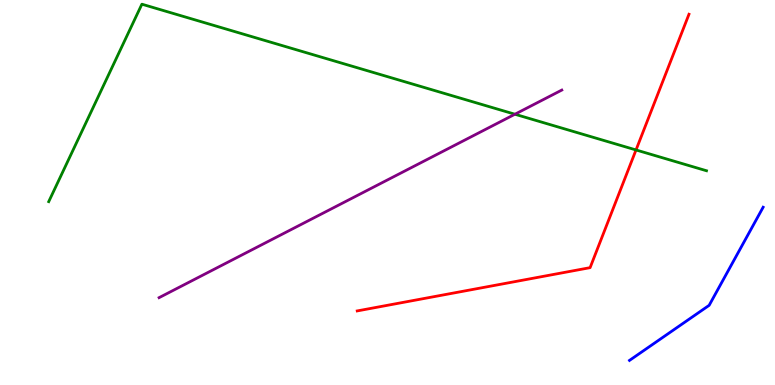[{'lines': ['blue', 'red'], 'intersections': []}, {'lines': ['green', 'red'], 'intersections': [{'x': 8.21, 'y': 6.11}]}, {'lines': ['purple', 'red'], 'intersections': []}, {'lines': ['blue', 'green'], 'intersections': []}, {'lines': ['blue', 'purple'], 'intersections': []}, {'lines': ['green', 'purple'], 'intersections': [{'x': 6.64, 'y': 7.03}]}]